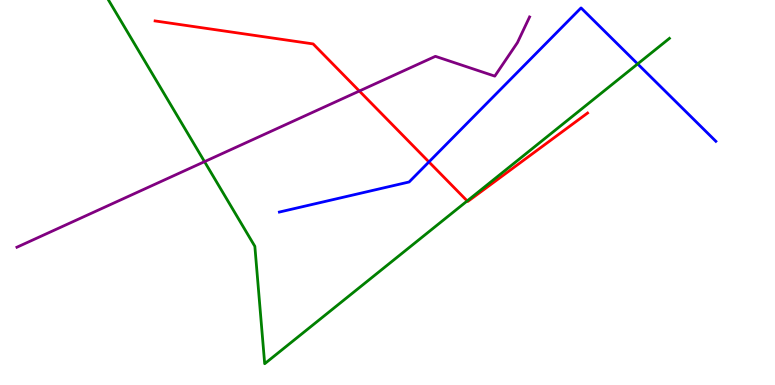[{'lines': ['blue', 'red'], 'intersections': [{'x': 5.53, 'y': 5.79}]}, {'lines': ['green', 'red'], 'intersections': [{'x': 6.03, 'y': 4.78}]}, {'lines': ['purple', 'red'], 'intersections': [{'x': 4.64, 'y': 7.64}]}, {'lines': ['blue', 'green'], 'intersections': [{'x': 8.23, 'y': 8.34}]}, {'lines': ['blue', 'purple'], 'intersections': []}, {'lines': ['green', 'purple'], 'intersections': [{'x': 2.64, 'y': 5.8}]}]